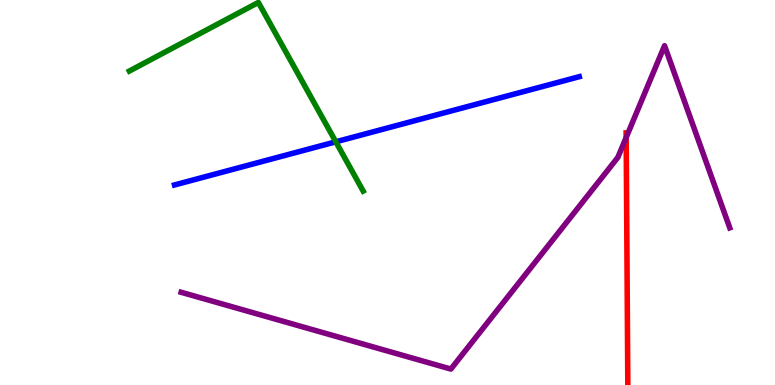[{'lines': ['blue', 'red'], 'intersections': []}, {'lines': ['green', 'red'], 'intersections': []}, {'lines': ['purple', 'red'], 'intersections': [{'x': 8.08, 'y': 6.43}]}, {'lines': ['blue', 'green'], 'intersections': [{'x': 4.33, 'y': 6.32}]}, {'lines': ['blue', 'purple'], 'intersections': []}, {'lines': ['green', 'purple'], 'intersections': []}]